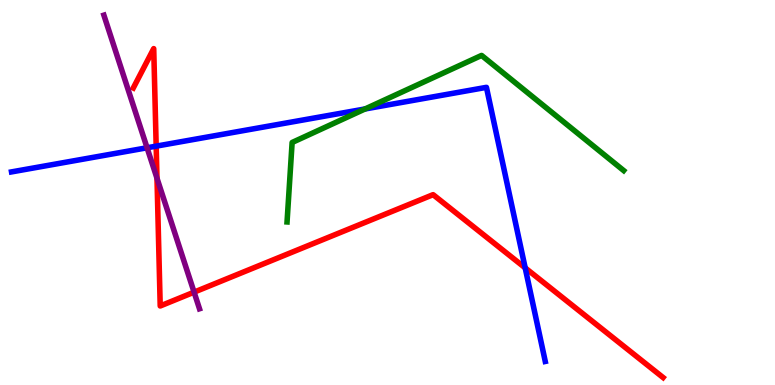[{'lines': ['blue', 'red'], 'intersections': [{'x': 2.02, 'y': 6.2}, {'x': 6.78, 'y': 3.04}]}, {'lines': ['green', 'red'], 'intersections': []}, {'lines': ['purple', 'red'], 'intersections': [{'x': 2.03, 'y': 5.37}, {'x': 2.5, 'y': 2.41}]}, {'lines': ['blue', 'green'], 'intersections': [{'x': 4.71, 'y': 7.17}]}, {'lines': ['blue', 'purple'], 'intersections': [{'x': 1.9, 'y': 6.16}]}, {'lines': ['green', 'purple'], 'intersections': []}]